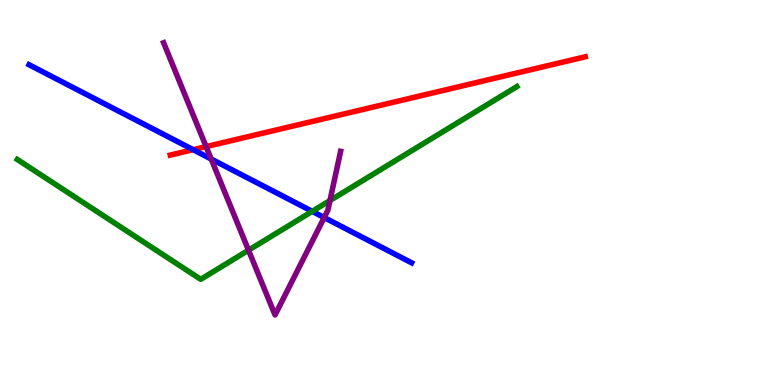[{'lines': ['blue', 'red'], 'intersections': [{'x': 2.49, 'y': 6.11}]}, {'lines': ['green', 'red'], 'intersections': []}, {'lines': ['purple', 'red'], 'intersections': [{'x': 2.66, 'y': 6.19}]}, {'lines': ['blue', 'green'], 'intersections': [{'x': 4.03, 'y': 4.51}]}, {'lines': ['blue', 'purple'], 'intersections': [{'x': 2.73, 'y': 5.87}, {'x': 4.18, 'y': 4.35}]}, {'lines': ['green', 'purple'], 'intersections': [{'x': 3.21, 'y': 3.5}, {'x': 4.26, 'y': 4.79}]}]